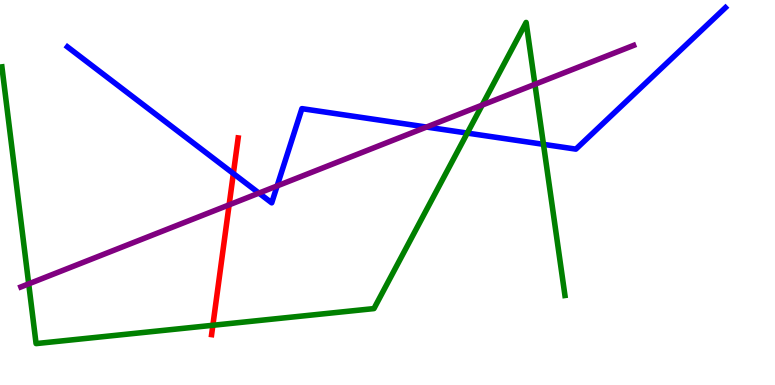[{'lines': ['blue', 'red'], 'intersections': [{'x': 3.01, 'y': 5.49}]}, {'lines': ['green', 'red'], 'intersections': [{'x': 2.75, 'y': 1.55}]}, {'lines': ['purple', 'red'], 'intersections': [{'x': 2.96, 'y': 4.68}]}, {'lines': ['blue', 'green'], 'intersections': [{'x': 6.03, 'y': 6.54}, {'x': 7.01, 'y': 6.25}]}, {'lines': ['blue', 'purple'], 'intersections': [{'x': 3.34, 'y': 4.98}, {'x': 3.58, 'y': 5.17}, {'x': 5.5, 'y': 6.7}]}, {'lines': ['green', 'purple'], 'intersections': [{'x': 0.37, 'y': 2.63}, {'x': 6.22, 'y': 7.27}, {'x': 6.9, 'y': 7.81}]}]